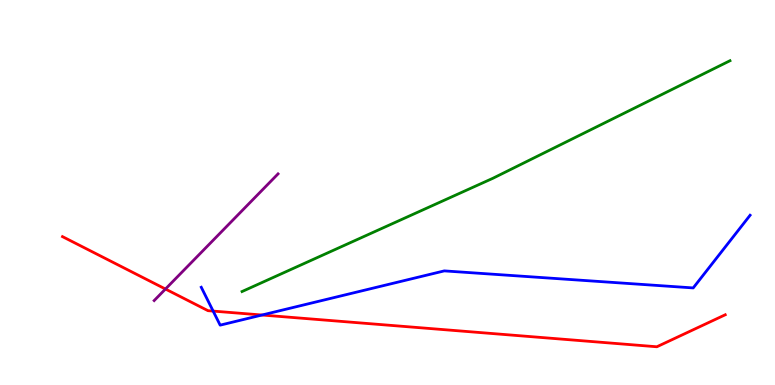[{'lines': ['blue', 'red'], 'intersections': [{'x': 2.75, 'y': 1.92}, {'x': 3.38, 'y': 1.82}]}, {'lines': ['green', 'red'], 'intersections': []}, {'lines': ['purple', 'red'], 'intersections': [{'x': 2.13, 'y': 2.49}]}, {'lines': ['blue', 'green'], 'intersections': []}, {'lines': ['blue', 'purple'], 'intersections': []}, {'lines': ['green', 'purple'], 'intersections': []}]